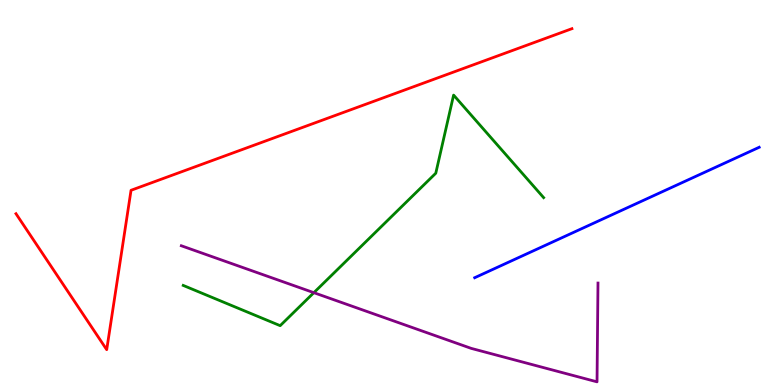[{'lines': ['blue', 'red'], 'intersections': []}, {'lines': ['green', 'red'], 'intersections': []}, {'lines': ['purple', 'red'], 'intersections': []}, {'lines': ['blue', 'green'], 'intersections': []}, {'lines': ['blue', 'purple'], 'intersections': []}, {'lines': ['green', 'purple'], 'intersections': [{'x': 4.05, 'y': 2.4}]}]